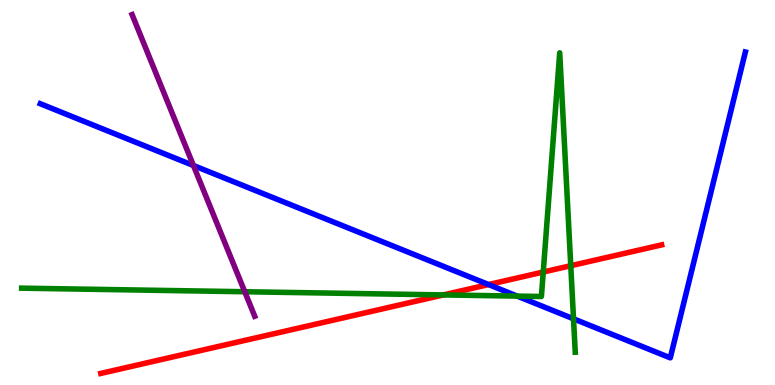[{'lines': ['blue', 'red'], 'intersections': [{'x': 6.3, 'y': 2.61}]}, {'lines': ['green', 'red'], 'intersections': [{'x': 5.72, 'y': 2.34}, {'x': 7.01, 'y': 2.93}, {'x': 7.36, 'y': 3.1}]}, {'lines': ['purple', 'red'], 'intersections': []}, {'lines': ['blue', 'green'], 'intersections': [{'x': 6.67, 'y': 2.31}, {'x': 7.4, 'y': 1.72}]}, {'lines': ['blue', 'purple'], 'intersections': [{'x': 2.5, 'y': 5.7}]}, {'lines': ['green', 'purple'], 'intersections': [{'x': 3.16, 'y': 2.42}]}]